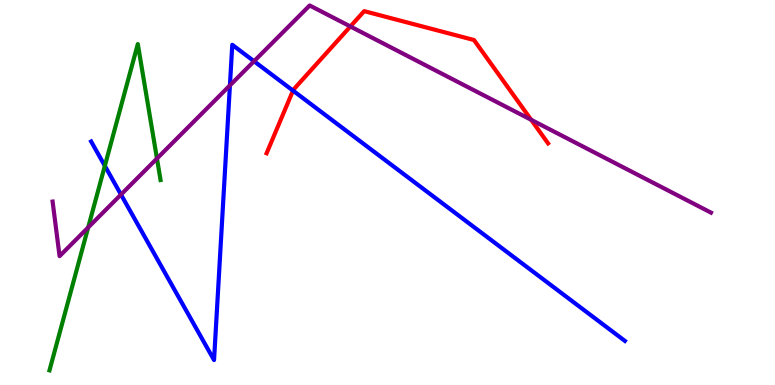[{'lines': ['blue', 'red'], 'intersections': [{'x': 3.78, 'y': 7.65}]}, {'lines': ['green', 'red'], 'intersections': []}, {'lines': ['purple', 'red'], 'intersections': [{'x': 4.52, 'y': 9.31}, {'x': 6.85, 'y': 6.89}]}, {'lines': ['blue', 'green'], 'intersections': [{'x': 1.35, 'y': 5.69}]}, {'lines': ['blue', 'purple'], 'intersections': [{'x': 1.56, 'y': 4.95}, {'x': 2.97, 'y': 7.78}, {'x': 3.28, 'y': 8.41}]}, {'lines': ['green', 'purple'], 'intersections': [{'x': 1.14, 'y': 4.09}, {'x': 2.03, 'y': 5.88}]}]